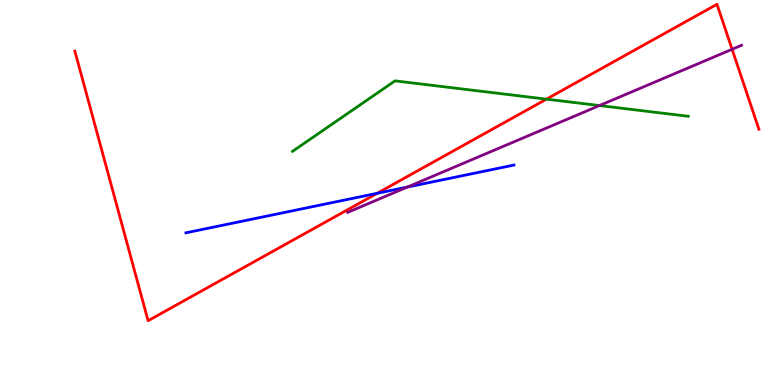[{'lines': ['blue', 'red'], 'intersections': [{'x': 4.87, 'y': 4.98}]}, {'lines': ['green', 'red'], 'intersections': [{'x': 7.05, 'y': 7.42}]}, {'lines': ['purple', 'red'], 'intersections': [{'x': 9.45, 'y': 8.72}]}, {'lines': ['blue', 'green'], 'intersections': []}, {'lines': ['blue', 'purple'], 'intersections': [{'x': 5.25, 'y': 5.14}]}, {'lines': ['green', 'purple'], 'intersections': [{'x': 7.73, 'y': 7.26}]}]